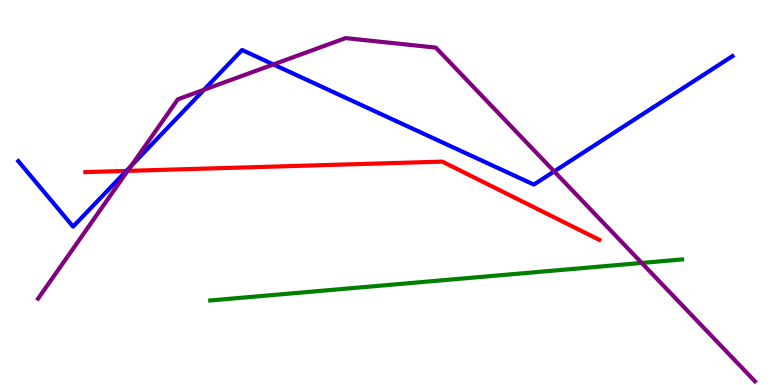[{'lines': ['blue', 'red'], 'intersections': [{'x': 1.63, 'y': 5.56}]}, {'lines': ['green', 'red'], 'intersections': []}, {'lines': ['purple', 'red'], 'intersections': [{'x': 1.65, 'y': 5.56}]}, {'lines': ['blue', 'green'], 'intersections': []}, {'lines': ['blue', 'purple'], 'intersections': [{'x': 1.69, 'y': 5.69}, {'x': 2.63, 'y': 7.67}, {'x': 3.53, 'y': 8.33}, {'x': 7.15, 'y': 5.55}]}, {'lines': ['green', 'purple'], 'intersections': [{'x': 8.28, 'y': 3.17}]}]